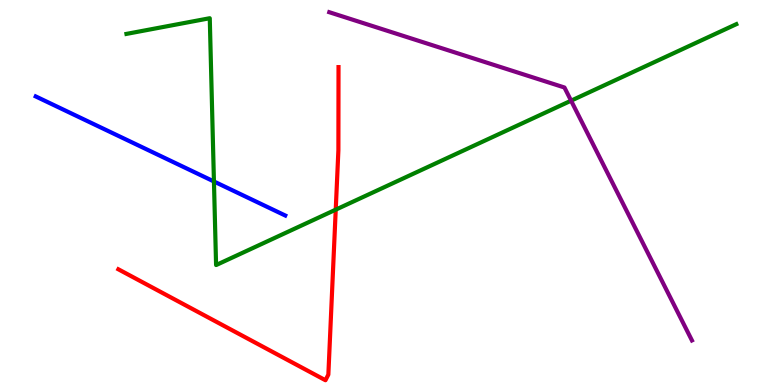[{'lines': ['blue', 'red'], 'intersections': []}, {'lines': ['green', 'red'], 'intersections': [{'x': 4.33, 'y': 4.55}]}, {'lines': ['purple', 'red'], 'intersections': []}, {'lines': ['blue', 'green'], 'intersections': [{'x': 2.76, 'y': 5.29}]}, {'lines': ['blue', 'purple'], 'intersections': []}, {'lines': ['green', 'purple'], 'intersections': [{'x': 7.37, 'y': 7.38}]}]